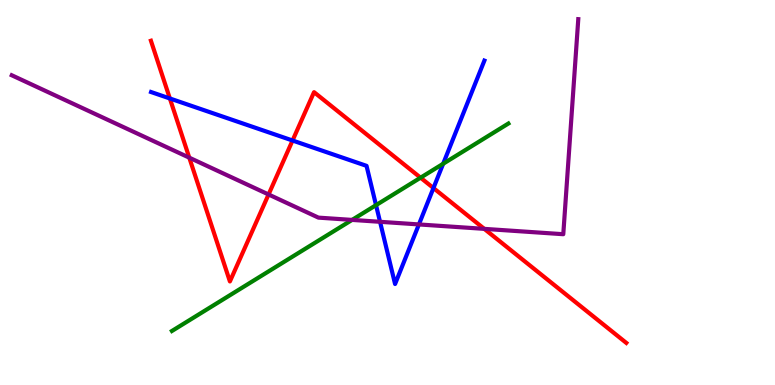[{'lines': ['blue', 'red'], 'intersections': [{'x': 2.19, 'y': 7.44}, {'x': 3.77, 'y': 6.35}, {'x': 5.59, 'y': 5.12}]}, {'lines': ['green', 'red'], 'intersections': [{'x': 5.43, 'y': 5.38}]}, {'lines': ['purple', 'red'], 'intersections': [{'x': 2.44, 'y': 5.9}, {'x': 3.47, 'y': 4.95}, {'x': 6.25, 'y': 4.06}]}, {'lines': ['blue', 'green'], 'intersections': [{'x': 4.85, 'y': 4.67}, {'x': 5.72, 'y': 5.75}]}, {'lines': ['blue', 'purple'], 'intersections': [{'x': 4.9, 'y': 4.24}, {'x': 5.41, 'y': 4.17}]}, {'lines': ['green', 'purple'], 'intersections': [{'x': 4.54, 'y': 4.29}]}]